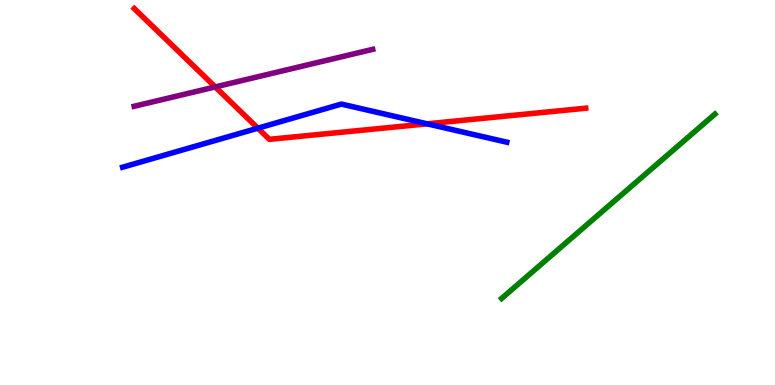[{'lines': ['blue', 'red'], 'intersections': [{'x': 3.33, 'y': 6.67}, {'x': 5.51, 'y': 6.78}]}, {'lines': ['green', 'red'], 'intersections': []}, {'lines': ['purple', 'red'], 'intersections': [{'x': 2.78, 'y': 7.74}]}, {'lines': ['blue', 'green'], 'intersections': []}, {'lines': ['blue', 'purple'], 'intersections': []}, {'lines': ['green', 'purple'], 'intersections': []}]